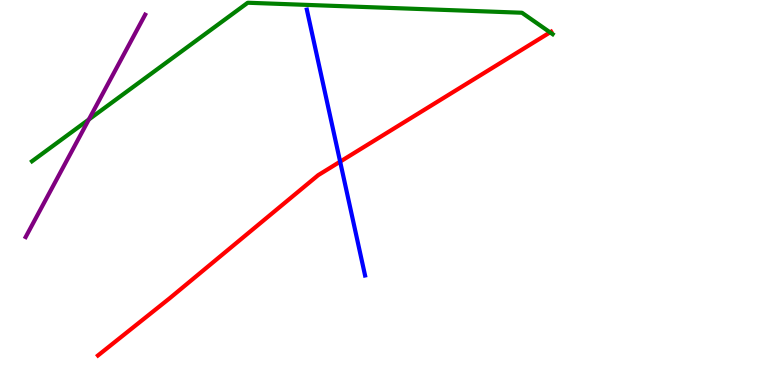[{'lines': ['blue', 'red'], 'intersections': [{'x': 4.39, 'y': 5.8}]}, {'lines': ['green', 'red'], 'intersections': [{'x': 7.1, 'y': 9.16}]}, {'lines': ['purple', 'red'], 'intersections': []}, {'lines': ['blue', 'green'], 'intersections': []}, {'lines': ['blue', 'purple'], 'intersections': []}, {'lines': ['green', 'purple'], 'intersections': [{'x': 1.15, 'y': 6.9}]}]